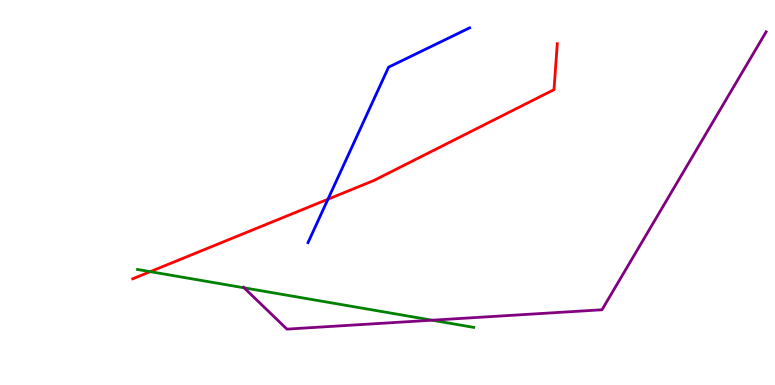[{'lines': ['blue', 'red'], 'intersections': [{'x': 4.23, 'y': 4.83}]}, {'lines': ['green', 'red'], 'intersections': [{'x': 1.94, 'y': 2.94}]}, {'lines': ['purple', 'red'], 'intersections': []}, {'lines': ['blue', 'green'], 'intersections': []}, {'lines': ['blue', 'purple'], 'intersections': []}, {'lines': ['green', 'purple'], 'intersections': [{'x': 3.15, 'y': 2.52}, {'x': 5.58, 'y': 1.68}]}]